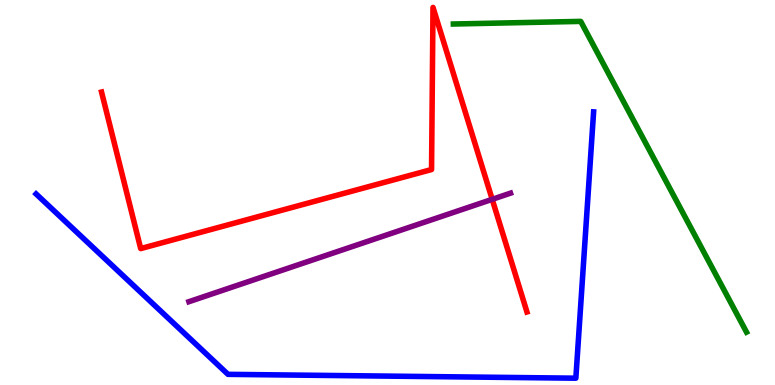[{'lines': ['blue', 'red'], 'intersections': []}, {'lines': ['green', 'red'], 'intersections': []}, {'lines': ['purple', 'red'], 'intersections': [{'x': 6.35, 'y': 4.82}]}, {'lines': ['blue', 'green'], 'intersections': []}, {'lines': ['blue', 'purple'], 'intersections': []}, {'lines': ['green', 'purple'], 'intersections': []}]